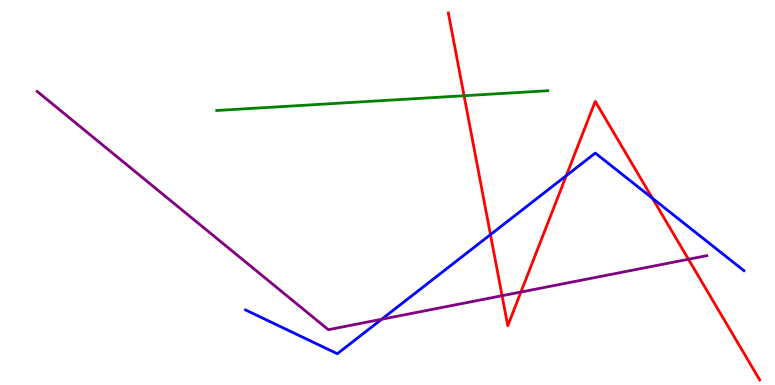[{'lines': ['blue', 'red'], 'intersections': [{'x': 6.33, 'y': 3.91}, {'x': 7.31, 'y': 5.44}, {'x': 8.42, 'y': 4.85}]}, {'lines': ['green', 'red'], 'intersections': [{'x': 5.99, 'y': 7.51}]}, {'lines': ['purple', 'red'], 'intersections': [{'x': 6.48, 'y': 2.32}, {'x': 6.72, 'y': 2.41}, {'x': 8.88, 'y': 3.27}]}, {'lines': ['blue', 'green'], 'intersections': []}, {'lines': ['blue', 'purple'], 'intersections': [{'x': 4.92, 'y': 1.71}]}, {'lines': ['green', 'purple'], 'intersections': []}]